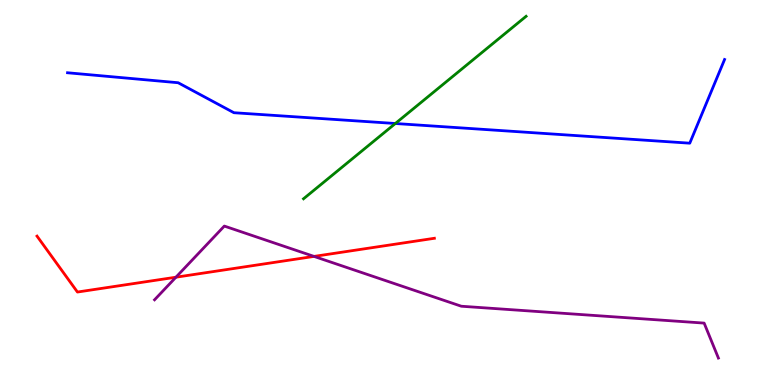[{'lines': ['blue', 'red'], 'intersections': []}, {'lines': ['green', 'red'], 'intersections': []}, {'lines': ['purple', 'red'], 'intersections': [{'x': 2.27, 'y': 2.8}, {'x': 4.05, 'y': 3.34}]}, {'lines': ['blue', 'green'], 'intersections': [{'x': 5.1, 'y': 6.79}]}, {'lines': ['blue', 'purple'], 'intersections': []}, {'lines': ['green', 'purple'], 'intersections': []}]